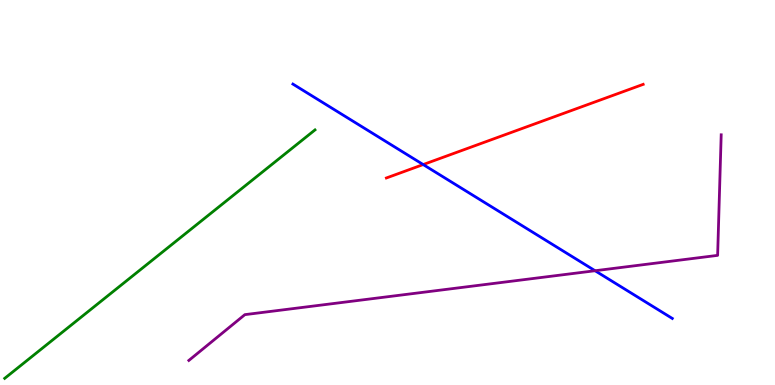[{'lines': ['blue', 'red'], 'intersections': [{'x': 5.46, 'y': 5.73}]}, {'lines': ['green', 'red'], 'intersections': []}, {'lines': ['purple', 'red'], 'intersections': []}, {'lines': ['blue', 'green'], 'intersections': []}, {'lines': ['blue', 'purple'], 'intersections': [{'x': 7.68, 'y': 2.97}]}, {'lines': ['green', 'purple'], 'intersections': []}]